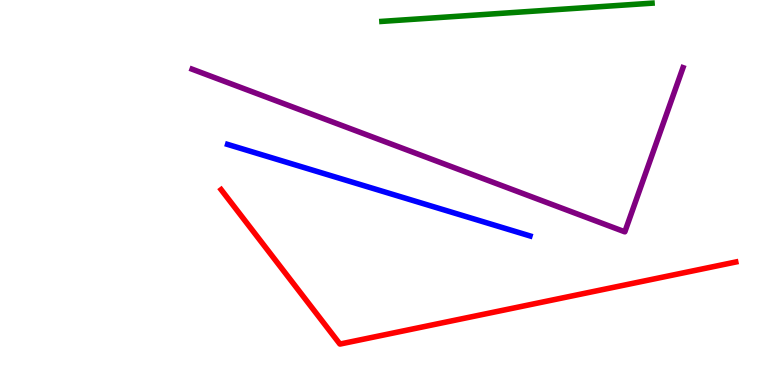[{'lines': ['blue', 'red'], 'intersections': []}, {'lines': ['green', 'red'], 'intersections': []}, {'lines': ['purple', 'red'], 'intersections': []}, {'lines': ['blue', 'green'], 'intersections': []}, {'lines': ['blue', 'purple'], 'intersections': []}, {'lines': ['green', 'purple'], 'intersections': []}]